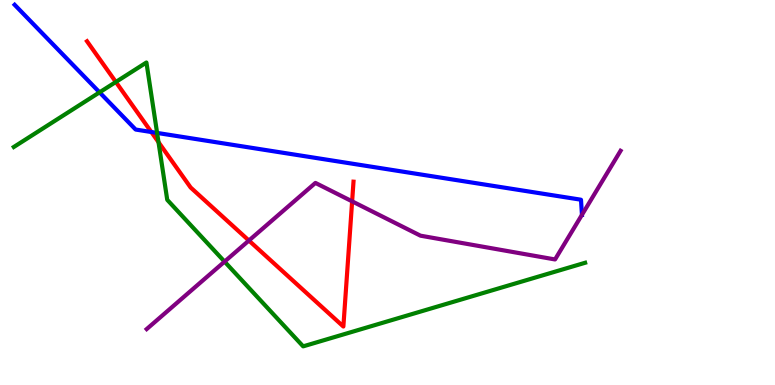[{'lines': ['blue', 'red'], 'intersections': [{'x': 1.95, 'y': 6.57}]}, {'lines': ['green', 'red'], 'intersections': [{'x': 1.49, 'y': 7.87}, {'x': 2.05, 'y': 6.31}]}, {'lines': ['purple', 'red'], 'intersections': [{'x': 3.21, 'y': 3.75}, {'x': 4.54, 'y': 4.77}]}, {'lines': ['blue', 'green'], 'intersections': [{'x': 1.28, 'y': 7.6}, {'x': 2.03, 'y': 6.55}]}, {'lines': ['blue', 'purple'], 'intersections': [{'x': 7.51, 'y': 4.42}]}, {'lines': ['green', 'purple'], 'intersections': [{'x': 2.9, 'y': 3.2}]}]